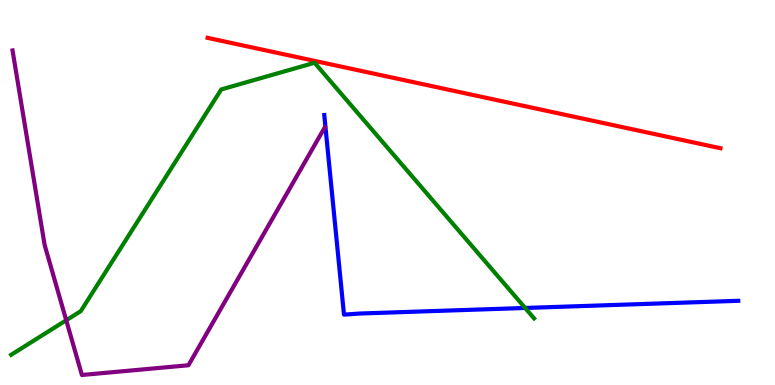[{'lines': ['blue', 'red'], 'intersections': []}, {'lines': ['green', 'red'], 'intersections': []}, {'lines': ['purple', 'red'], 'intersections': []}, {'lines': ['blue', 'green'], 'intersections': [{'x': 6.78, 'y': 2.0}]}, {'lines': ['blue', 'purple'], 'intersections': []}, {'lines': ['green', 'purple'], 'intersections': [{'x': 0.854, 'y': 1.68}]}]